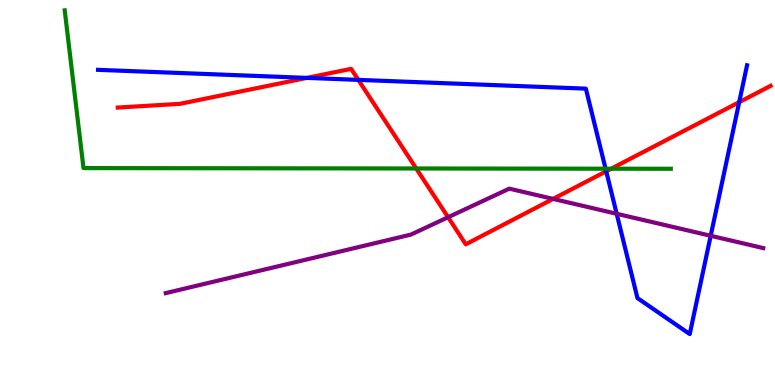[{'lines': ['blue', 'red'], 'intersections': [{'x': 3.96, 'y': 7.98}, {'x': 4.62, 'y': 7.93}, {'x': 7.82, 'y': 5.55}, {'x': 9.54, 'y': 7.35}]}, {'lines': ['green', 'red'], 'intersections': [{'x': 5.37, 'y': 5.62}, {'x': 7.89, 'y': 5.62}]}, {'lines': ['purple', 'red'], 'intersections': [{'x': 5.78, 'y': 4.36}, {'x': 7.14, 'y': 4.83}]}, {'lines': ['blue', 'green'], 'intersections': [{'x': 7.81, 'y': 5.62}]}, {'lines': ['blue', 'purple'], 'intersections': [{'x': 7.96, 'y': 4.45}, {'x': 9.17, 'y': 3.88}]}, {'lines': ['green', 'purple'], 'intersections': []}]